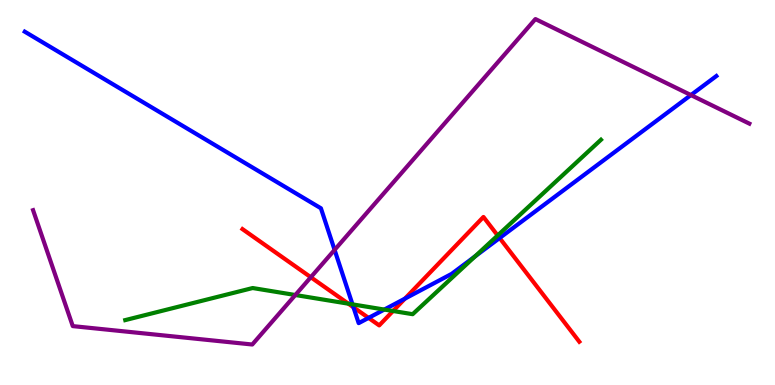[{'lines': ['blue', 'red'], 'intersections': [{'x': 4.56, 'y': 2.02}, {'x': 4.76, 'y': 1.74}, {'x': 5.22, 'y': 2.24}, {'x': 6.45, 'y': 3.82}]}, {'lines': ['green', 'red'], 'intersections': [{'x': 4.5, 'y': 2.11}, {'x': 5.07, 'y': 1.92}, {'x': 6.42, 'y': 3.88}]}, {'lines': ['purple', 'red'], 'intersections': [{'x': 4.01, 'y': 2.8}]}, {'lines': ['blue', 'green'], 'intersections': [{'x': 4.55, 'y': 2.09}, {'x': 4.96, 'y': 1.96}, {'x': 6.13, 'y': 3.34}]}, {'lines': ['blue', 'purple'], 'intersections': [{'x': 4.32, 'y': 3.51}, {'x': 8.92, 'y': 7.53}]}, {'lines': ['green', 'purple'], 'intersections': [{'x': 3.81, 'y': 2.34}]}]